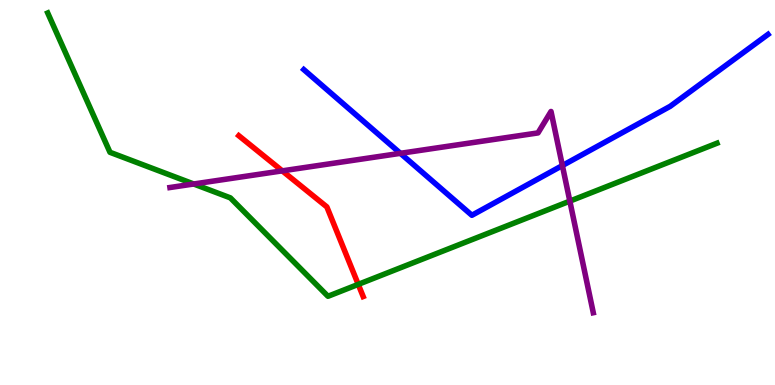[{'lines': ['blue', 'red'], 'intersections': []}, {'lines': ['green', 'red'], 'intersections': [{'x': 4.62, 'y': 2.61}]}, {'lines': ['purple', 'red'], 'intersections': [{'x': 3.64, 'y': 5.56}]}, {'lines': ['blue', 'green'], 'intersections': []}, {'lines': ['blue', 'purple'], 'intersections': [{'x': 5.17, 'y': 6.02}, {'x': 7.26, 'y': 5.7}]}, {'lines': ['green', 'purple'], 'intersections': [{'x': 2.5, 'y': 5.22}, {'x': 7.35, 'y': 4.78}]}]